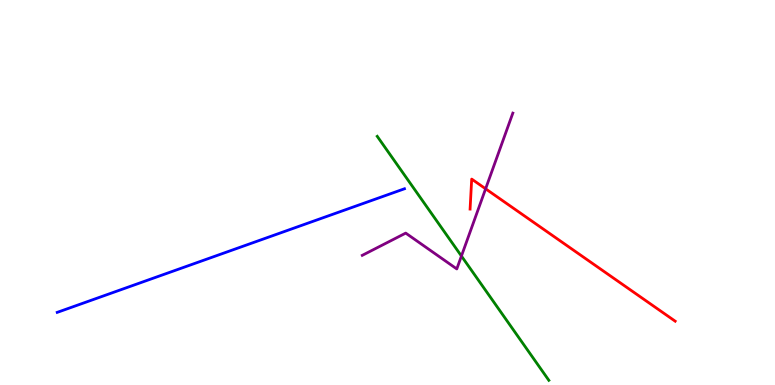[{'lines': ['blue', 'red'], 'intersections': []}, {'lines': ['green', 'red'], 'intersections': []}, {'lines': ['purple', 'red'], 'intersections': [{'x': 6.27, 'y': 5.1}]}, {'lines': ['blue', 'green'], 'intersections': []}, {'lines': ['blue', 'purple'], 'intersections': []}, {'lines': ['green', 'purple'], 'intersections': [{'x': 5.95, 'y': 3.35}]}]